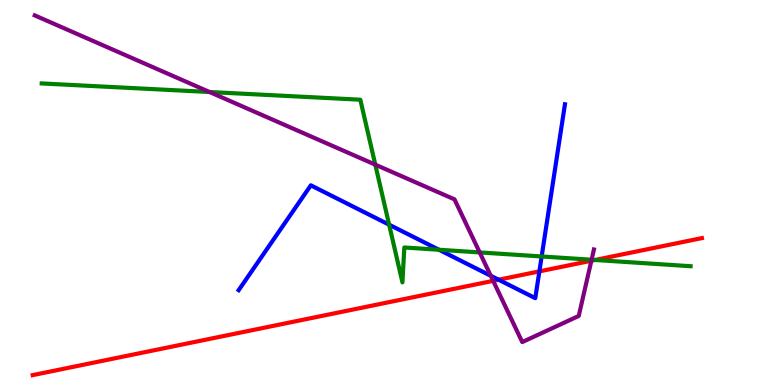[{'lines': ['blue', 'red'], 'intersections': [{'x': 6.43, 'y': 2.73}, {'x': 6.96, 'y': 2.95}]}, {'lines': ['green', 'red'], 'intersections': [{'x': 7.68, 'y': 3.25}]}, {'lines': ['purple', 'red'], 'intersections': [{'x': 6.36, 'y': 2.71}, {'x': 7.63, 'y': 3.23}]}, {'lines': ['blue', 'green'], 'intersections': [{'x': 5.02, 'y': 4.16}, {'x': 5.66, 'y': 3.51}, {'x': 6.99, 'y': 3.34}]}, {'lines': ['blue', 'purple'], 'intersections': [{'x': 6.33, 'y': 2.84}]}, {'lines': ['green', 'purple'], 'intersections': [{'x': 2.7, 'y': 7.61}, {'x': 4.84, 'y': 5.72}, {'x': 6.19, 'y': 3.44}, {'x': 7.63, 'y': 3.25}]}]